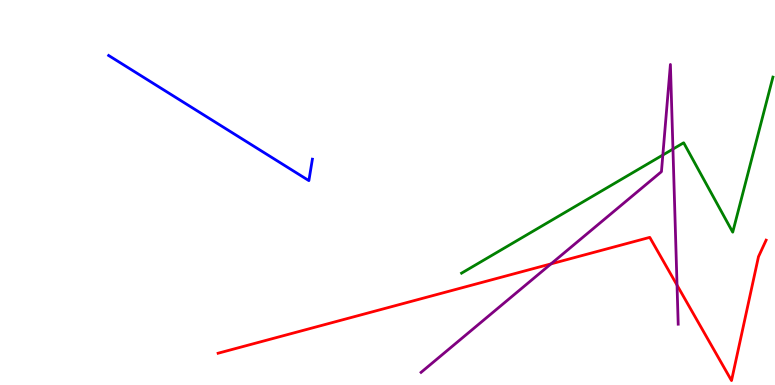[{'lines': ['blue', 'red'], 'intersections': []}, {'lines': ['green', 'red'], 'intersections': []}, {'lines': ['purple', 'red'], 'intersections': [{'x': 7.11, 'y': 3.15}, {'x': 8.74, 'y': 2.59}]}, {'lines': ['blue', 'green'], 'intersections': []}, {'lines': ['blue', 'purple'], 'intersections': []}, {'lines': ['green', 'purple'], 'intersections': [{'x': 8.55, 'y': 5.97}, {'x': 8.68, 'y': 6.13}]}]